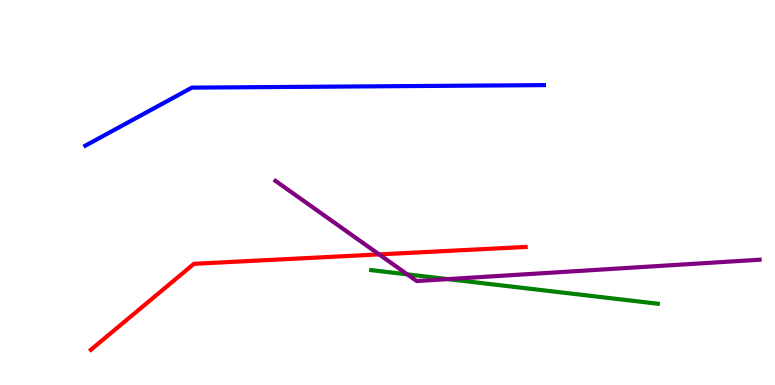[{'lines': ['blue', 'red'], 'intersections': []}, {'lines': ['green', 'red'], 'intersections': []}, {'lines': ['purple', 'red'], 'intersections': [{'x': 4.89, 'y': 3.39}]}, {'lines': ['blue', 'green'], 'intersections': []}, {'lines': ['blue', 'purple'], 'intersections': []}, {'lines': ['green', 'purple'], 'intersections': [{'x': 5.26, 'y': 2.87}, {'x': 5.78, 'y': 2.75}]}]